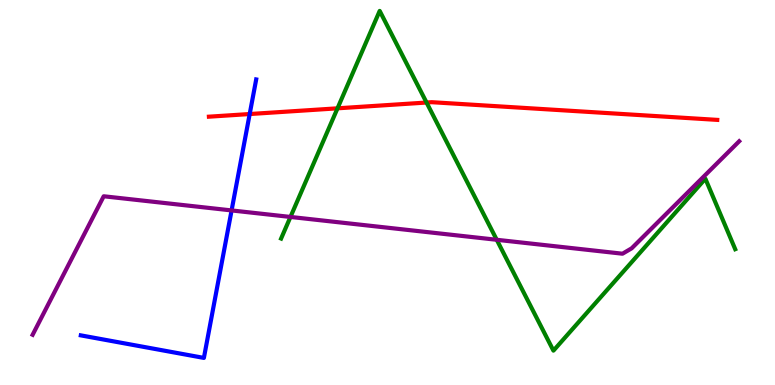[{'lines': ['blue', 'red'], 'intersections': [{'x': 3.22, 'y': 7.04}]}, {'lines': ['green', 'red'], 'intersections': [{'x': 4.35, 'y': 7.19}, {'x': 5.5, 'y': 7.34}]}, {'lines': ['purple', 'red'], 'intersections': []}, {'lines': ['blue', 'green'], 'intersections': []}, {'lines': ['blue', 'purple'], 'intersections': [{'x': 2.99, 'y': 4.53}]}, {'lines': ['green', 'purple'], 'intersections': [{'x': 3.75, 'y': 4.37}, {'x': 6.41, 'y': 3.77}]}]